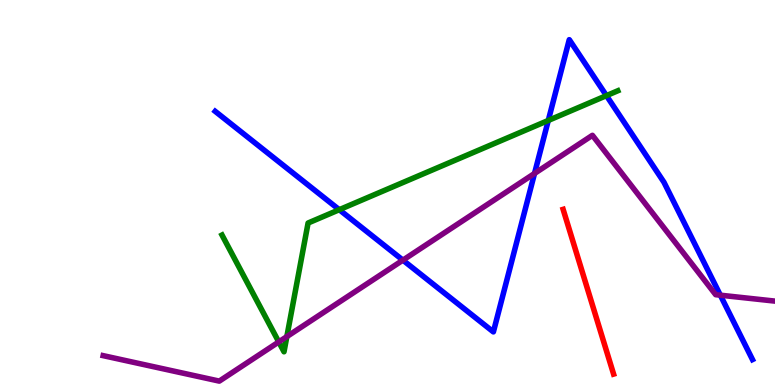[{'lines': ['blue', 'red'], 'intersections': []}, {'lines': ['green', 'red'], 'intersections': []}, {'lines': ['purple', 'red'], 'intersections': []}, {'lines': ['blue', 'green'], 'intersections': [{'x': 4.38, 'y': 4.55}, {'x': 7.07, 'y': 6.87}, {'x': 7.83, 'y': 7.52}]}, {'lines': ['blue', 'purple'], 'intersections': [{'x': 5.2, 'y': 3.24}, {'x': 6.9, 'y': 5.49}, {'x': 9.29, 'y': 2.33}]}, {'lines': ['green', 'purple'], 'intersections': [{'x': 3.6, 'y': 1.12}, {'x': 3.7, 'y': 1.26}]}]